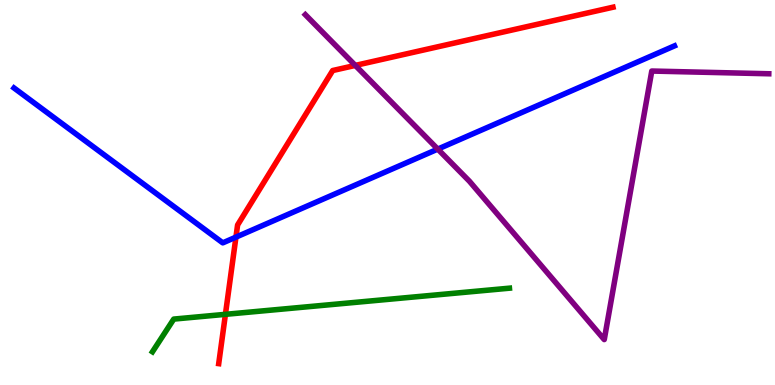[{'lines': ['blue', 'red'], 'intersections': [{'x': 3.04, 'y': 3.84}]}, {'lines': ['green', 'red'], 'intersections': [{'x': 2.91, 'y': 1.84}]}, {'lines': ['purple', 'red'], 'intersections': [{'x': 4.58, 'y': 8.3}]}, {'lines': ['blue', 'green'], 'intersections': []}, {'lines': ['blue', 'purple'], 'intersections': [{'x': 5.65, 'y': 6.13}]}, {'lines': ['green', 'purple'], 'intersections': []}]